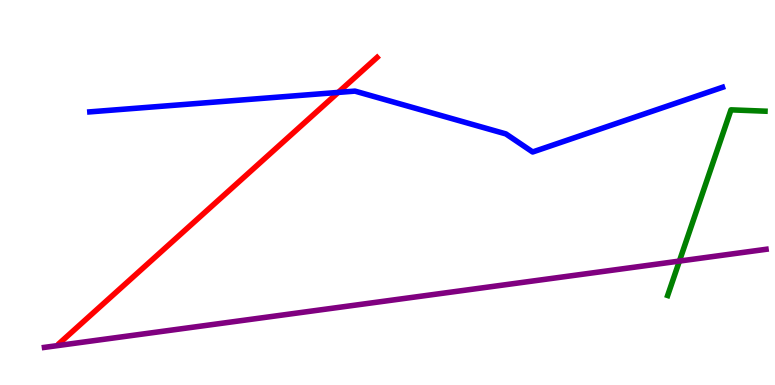[{'lines': ['blue', 'red'], 'intersections': [{'x': 4.36, 'y': 7.6}]}, {'lines': ['green', 'red'], 'intersections': []}, {'lines': ['purple', 'red'], 'intersections': []}, {'lines': ['blue', 'green'], 'intersections': []}, {'lines': ['blue', 'purple'], 'intersections': []}, {'lines': ['green', 'purple'], 'intersections': [{'x': 8.77, 'y': 3.22}]}]